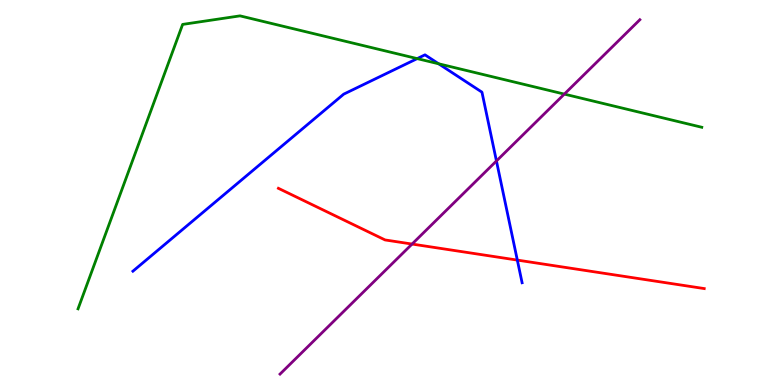[{'lines': ['blue', 'red'], 'intersections': [{'x': 6.68, 'y': 3.24}]}, {'lines': ['green', 'red'], 'intersections': []}, {'lines': ['purple', 'red'], 'intersections': [{'x': 5.32, 'y': 3.66}]}, {'lines': ['blue', 'green'], 'intersections': [{'x': 5.38, 'y': 8.48}, {'x': 5.66, 'y': 8.34}]}, {'lines': ['blue', 'purple'], 'intersections': [{'x': 6.41, 'y': 5.82}]}, {'lines': ['green', 'purple'], 'intersections': [{'x': 7.28, 'y': 7.56}]}]